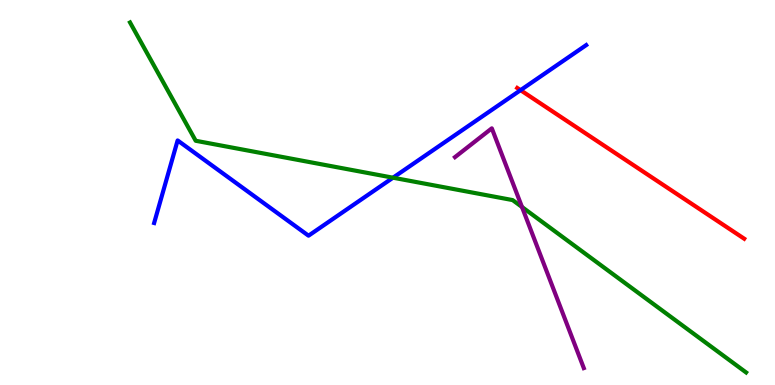[{'lines': ['blue', 'red'], 'intersections': [{'x': 6.72, 'y': 7.66}]}, {'lines': ['green', 'red'], 'intersections': []}, {'lines': ['purple', 'red'], 'intersections': []}, {'lines': ['blue', 'green'], 'intersections': [{'x': 5.07, 'y': 5.38}]}, {'lines': ['blue', 'purple'], 'intersections': []}, {'lines': ['green', 'purple'], 'intersections': [{'x': 6.74, 'y': 4.62}]}]